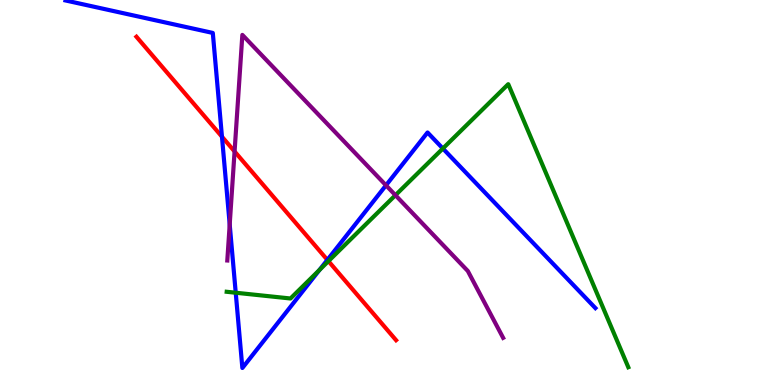[{'lines': ['blue', 'red'], 'intersections': [{'x': 2.86, 'y': 6.45}, {'x': 4.22, 'y': 3.25}]}, {'lines': ['green', 'red'], 'intersections': [{'x': 4.24, 'y': 3.22}]}, {'lines': ['purple', 'red'], 'intersections': [{'x': 3.03, 'y': 6.07}]}, {'lines': ['blue', 'green'], 'intersections': [{'x': 3.04, 'y': 2.4}, {'x': 4.12, 'y': 2.99}, {'x': 5.71, 'y': 6.14}]}, {'lines': ['blue', 'purple'], 'intersections': [{'x': 2.96, 'y': 4.17}, {'x': 4.98, 'y': 5.19}]}, {'lines': ['green', 'purple'], 'intersections': [{'x': 5.1, 'y': 4.93}]}]